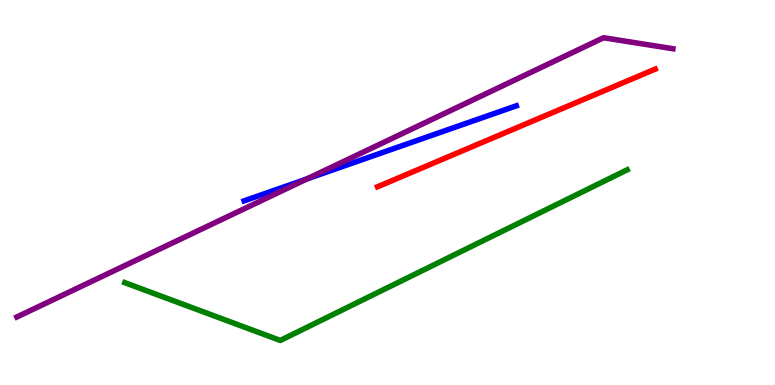[{'lines': ['blue', 'red'], 'intersections': []}, {'lines': ['green', 'red'], 'intersections': []}, {'lines': ['purple', 'red'], 'intersections': []}, {'lines': ['blue', 'green'], 'intersections': []}, {'lines': ['blue', 'purple'], 'intersections': [{'x': 3.96, 'y': 5.35}]}, {'lines': ['green', 'purple'], 'intersections': []}]